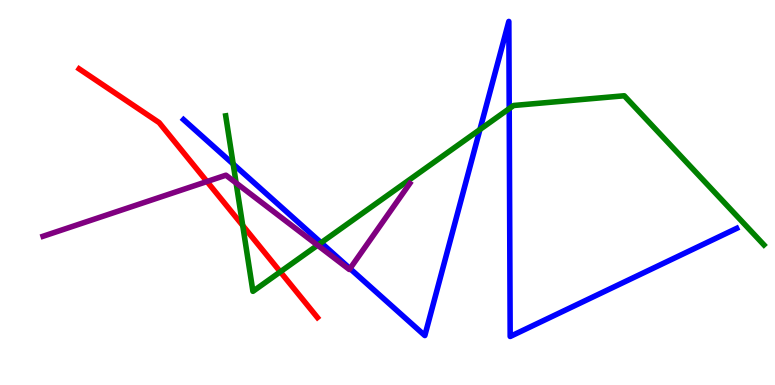[{'lines': ['blue', 'red'], 'intersections': []}, {'lines': ['green', 'red'], 'intersections': [{'x': 3.13, 'y': 4.14}, {'x': 3.62, 'y': 2.94}]}, {'lines': ['purple', 'red'], 'intersections': [{'x': 2.67, 'y': 5.29}]}, {'lines': ['blue', 'green'], 'intersections': [{'x': 3.01, 'y': 5.74}, {'x': 4.14, 'y': 3.7}, {'x': 6.19, 'y': 6.64}, {'x': 6.57, 'y': 7.18}]}, {'lines': ['blue', 'purple'], 'intersections': [{'x': 4.52, 'y': 3.02}]}, {'lines': ['green', 'purple'], 'intersections': [{'x': 3.05, 'y': 5.25}, {'x': 4.1, 'y': 3.63}]}]